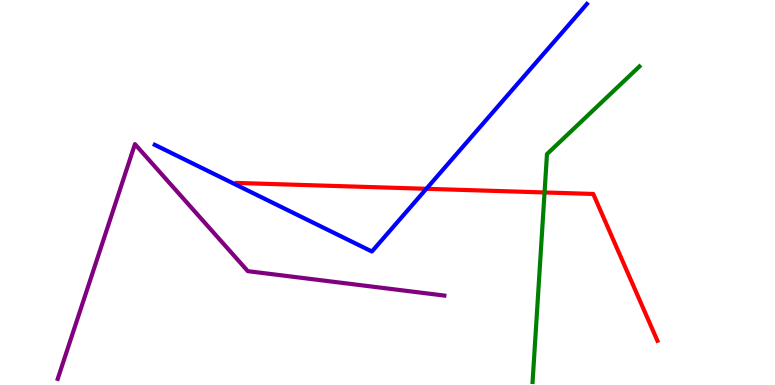[{'lines': ['blue', 'red'], 'intersections': [{'x': 5.5, 'y': 5.1}]}, {'lines': ['green', 'red'], 'intersections': [{'x': 7.03, 'y': 5.0}]}, {'lines': ['purple', 'red'], 'intersections': []}, {'lines': ['blue', 'green'], 'intersections': []}, {'lines': ['blue', 'purple'], 'intersections': []}, {'lines': ['green', 'purple'], 'intersections': []}]